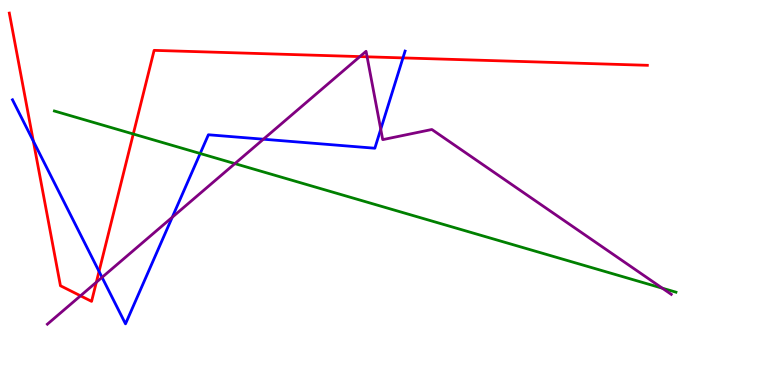[{'lines': ['blue', 'red'], 'intersections': [{'x': 0.43, 'y': 6.34}, {'x': 1.28, 'y': 2.95}, {'x': 5.2, 'y': 8.5}]}, {'lines': ['green', 'red'], 'intersections': [{'x': 1.72, 'y': 6.52}]}, {'lines': ['purple', 'red'], 'intersections': [{'x': 1.04, 'y': 2.32}, {'x': 1.24, 'y': 2.67}, {'x': 4.64, 'y': 8.53}, {'x': 4.74, 'y': 8.52}]}, {'lines': ['blue', 'green'], 'intersections': [{'x': 2.58, 'y': 6.01}]}, {'lines': ['blue', 'purple'], 'intersections': [{'x': 1.32, 'y': 2.8}, {'x': 2.22, 'y': 4.36}, {'x': 3.4, 'y': 6.38}, {'x': 4.91, 'y': 6.64}]}, {'lines': ['green', 'purple'], 'intersections': [{'x': 3.03, 'y': 5.75}, {'x': 8.55, 'y': 2.51}]}]